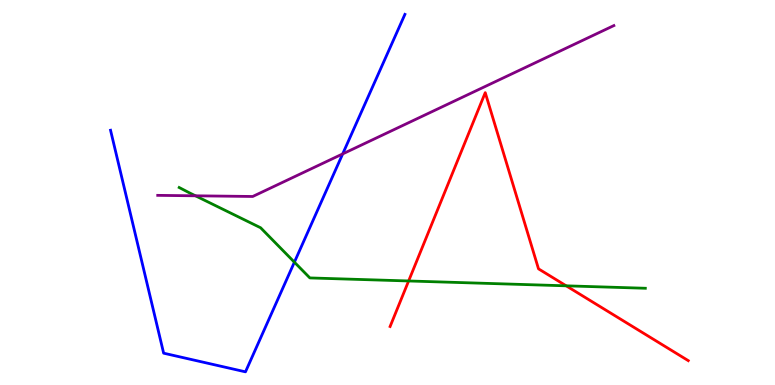[{'lines': ['blue', 'red'], 'intersections': []}, {'lines': ['green', 'red'], 'intersections': [{'x': 5.27, 'y': 2.7}, {'x': 7.31, 'y': 2.58}]}, {'lines': ['purple', 'red'], 'intersections': []}, {'lines': ['blue', 'green'], 'intersections': [{'x': 3.8, 'y': 3.19}]}, {'lines': ['blue', 'purple'], 'intersections': [{'x': 4.42, 'y': 6.0}]}, {'lines': ['green', 'purple'], 'intersections': [{'x': 2.52, 'y': 4.91}]}]